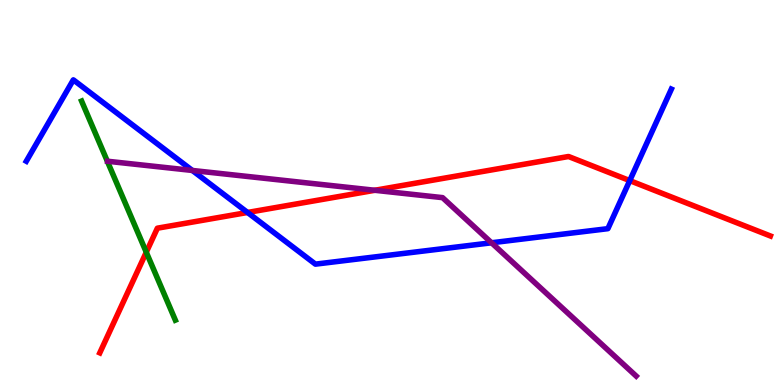[{'lines': ['blue', 'red'], 'intersections': [{'x': 3.19, 'y': 4.48}, {'x': 8.13, 'y': 5.31}]}, {'lines': ['green', 'red'], 'intersections': [{'x': 1.89, 'y': 3.45}]}, {'lines': ['purple', 'red'], 'intersections': [{'x': 4.84, 'y': 5.06}]}, {'lines': ['blue', 'green'], 'intersections': []}, {'lines': ['blue', 'purple'], 'intersections': [{'x': 2.48, 'y': 5.57}, {'x': 6.34, 'y': 3.69}]}, {'lines': ['green', 'purple'], 'intersections': []}]